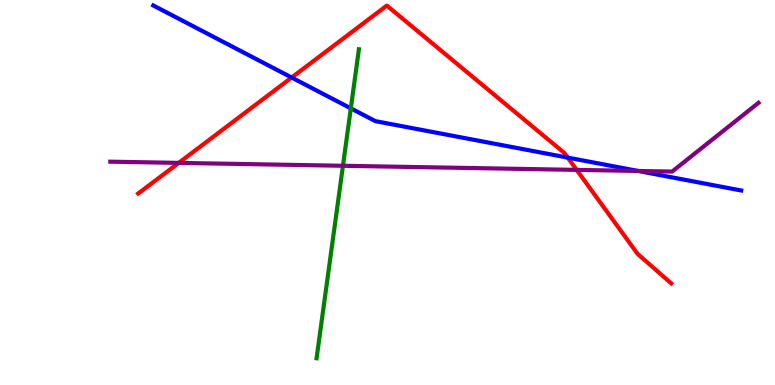[{'lines': ['blue', 'red'], 'intersections': [{'x': 3.76, 'y': 7.99}, {'x': 7.33, 'y': 5.91}]}, {'lines': ['green', 'red'], 'intersections': []}, {'lines': ['purple', 'red'], 'intersections': [{'x': 2.31, 'y': 5.77}, {'x': 7.44, 'y': 5.59}]}, {'lines': ['blue', 'green'], 'intersections': [{'x': 4.53, 'y': 7.19}]}, {'lines': ['blue', 'purple'], 'intersections': [{'x': 8.24, 'y': 5.56}]}, {'lines': ['green', 'purple'], 'intersections': [{'x': 4.43, 'y': 5.69}]}]